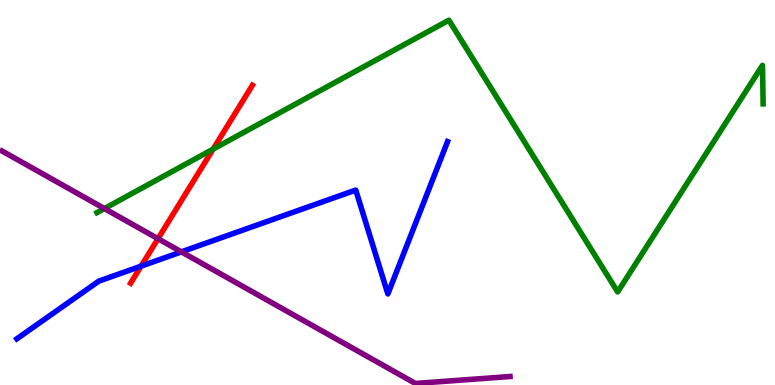[{'lines': ['blue', 'red'], 'intersections': [{'x': 1.82, 'y': 3.09}]}, {'lines': ['green', 'red'], 'intersections': [{'x': 2.75, 'y': 6.13}]}, {'lines': ['purple', 'red'], 'intersections': [{'x': 2.04, 'y': 3.8}]}, {'lines': ['blue', 'green'], 'intersections': []}, {'lines': ['blue', 'purple'], 'intersections': [{'x': 2.34, 'y': 3.46}]}, {'lines': ['green', 'purple'], 'intersections': [{'x': 1.35, 'y': 4.58}]}]